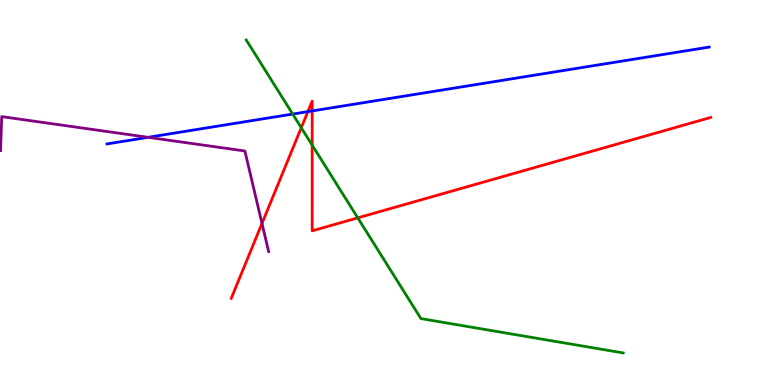[{'lines': ['blue', 'red'], 'intersections': [{'x': 3.97, 'y': 7.1}, {'x': 4.03, 'y': 7.12}]}, {'lines': ['green', 'red'], 'intersections': [{'x': 3.89, 'y': 6.68}, {'x': 4.03, 'y': 6.23}, {'x': 4.62, 'y': 4.34}]}, {'lines': ['purple', 'red'], 'intersections': [{'x': 3.38, 'y': 4.2}]}, {'lines': ['blue', 'green'], 'intersections': [{'x': 3.78, 'y': 7.04}]}, {'lines': ['blue', 'purple'], 'intersections': [{'x': 1.91, 'y': 6.43}]}, {'lines': ['green', 'purple'], 'intersections': []}]